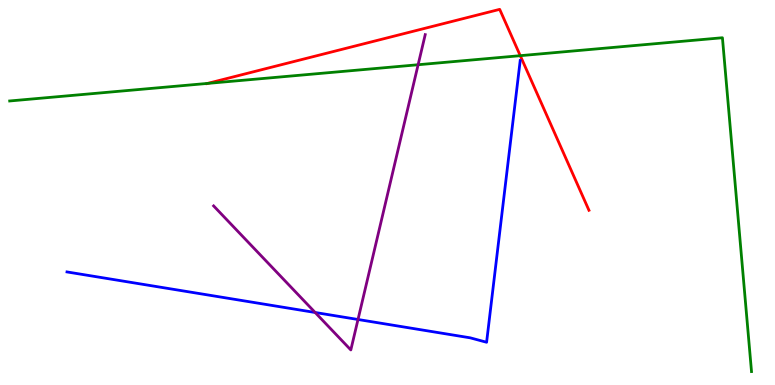[{'lines': ['blue', 'red'], 'intersections': []}, {'lines': ['green', 'red'], 'intersections': [{'x': 2.68, 'y': 7.83}, {'x': 6.71, 'y': 8.55}]}, {'lines': ['purple', 'red'], 'intersections': []}, {'lines': ['blue', 'green'], 'intersections': []}, {'lines': ['blue', 'purple'], 'intersections': [{'x': 4.07, 'y': 1.88}, {'x': 4.62, 'y': 1.7}]}, {'lines': ['green', 'purple'], 'intersections': [{'x': 5.4, 'y': 8.32}]}]